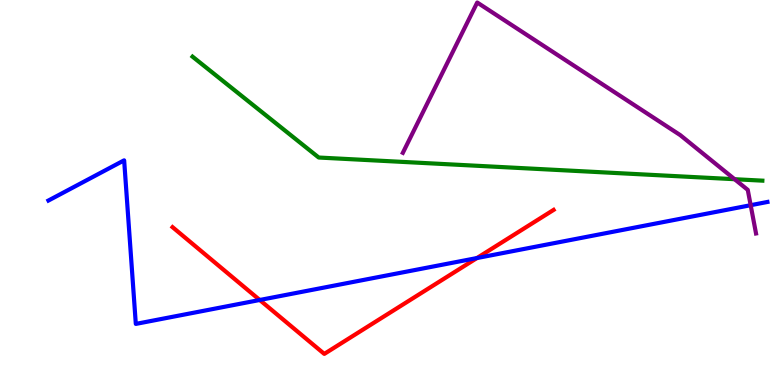[{'lines': ['blue', 'red'], 'intersections': [{'x': 3.35, 'y': 2.21}, {'x': 6.15, 'y': 3.3}]}, {'lines': ['green', 'red'], 'intersections': []}, {'lines': ['purple', 'red'], 'intersections': []}, {'lines': ['blue', 'green'], 'intersections': []}, {'lines': ['blue', 'purple'], 'intersections': [{'x': 9.69, 'y': 4.67}]}, {'lines': ['green', 'purple'], 'intersections': [{'x': 9.48, 'y': 5.35}]}]